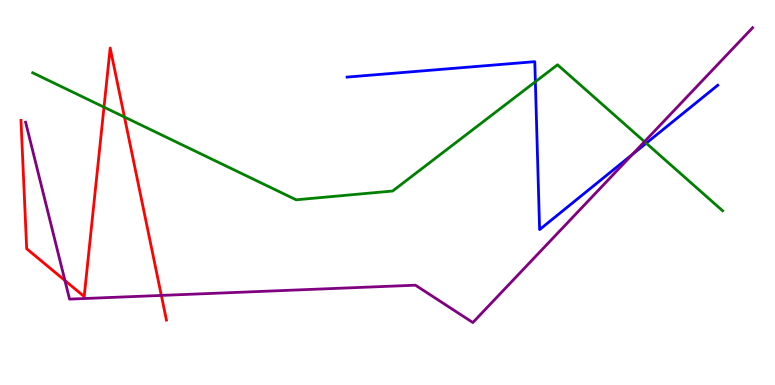[{'lines': ['blue', 'red'], 'intersections': []}, {'lines': ['green', 'red'], 'intersections': [{'x': 1.34, 'y': 7.22}, {'x': 1.61, 'y': 6.96}]}, {'lines': ['purple', 'red'], 'intersections': [{'x': 0.838, 'y': 2.71}, {'x': 2.08, 'y': 2.33}]}, {'lines': ['blue', 'green'], 'intersections': [{'x': 6.91, 'y': 7.88}, {'x': 8.34, 'y': 6.28}]}, {'lines': ['blue', 'purple'], 'intersections': [{'x': 8.16, 'y': 5.99}]}, {'lines': ['green', 'purple'], 'intersections': [{'x': 8.32, 'y': 6.32}]}]